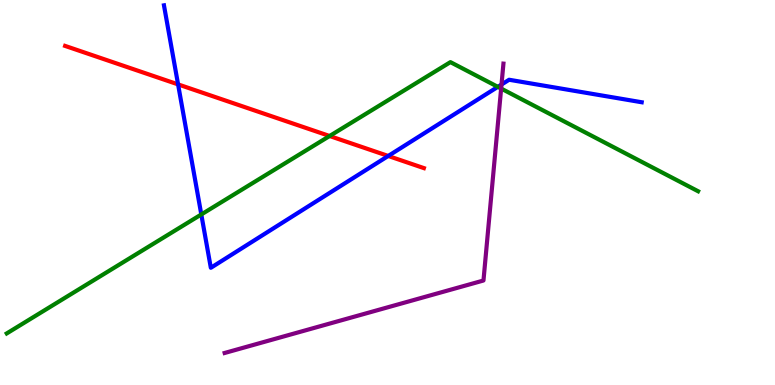[{'lines': ['blue', 'red'], 'intersections': [{'x': 2.3, 'y': 7.81}, {'x': 5.01, 'y': 5.95}]}, {'lines': ['green', 'red'], 'intersections': [{'x': 4.25, 'y': 6.47}]}, {'lines': ['purple', 'red'], 'intersections': []}, {'lines': ['blue', 'green'], 'intersections': [{'x': 2.6, 'y': 4.43}, {'x': 6.42, 'y': 7.74}]}, {'lines': ['blue', 'purple'], 'intersections': [{'x': 6.47, 'y': 7.8}]}, {'lines': ['green', 'purple'], 'intersections': [{'x': 6.47, 'y': 7.7}]}]